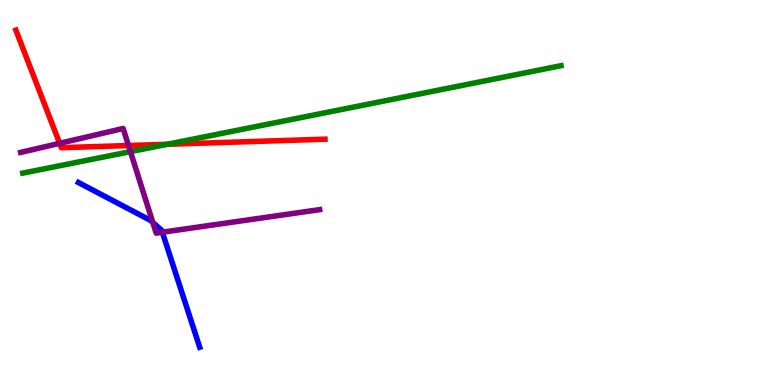[{'lines': ['blue', 'red'], 'intersections': []}, {'lines': ['green', 'red'], 'intersections': [{'x': 2.16, 'y': 6.25}]}, {'lines': ['purple', 'red'], 'intersections': [{'x': 0.77, 'y': 6.28}, {'x': 1.66, 'y': 6.22}]}, {'lines': ['blue', 'green'], 'intersections': []}, {'lines': ['blue', 'purple'], 'intersections': [{'x': 1.97, 'y': 4.22}, {'x': 2.09, 'y': 3.97}]}, {'lines': ['green', 'purple'], 'intersections': [{'x': 1.68, 'y': 6.06}]}]